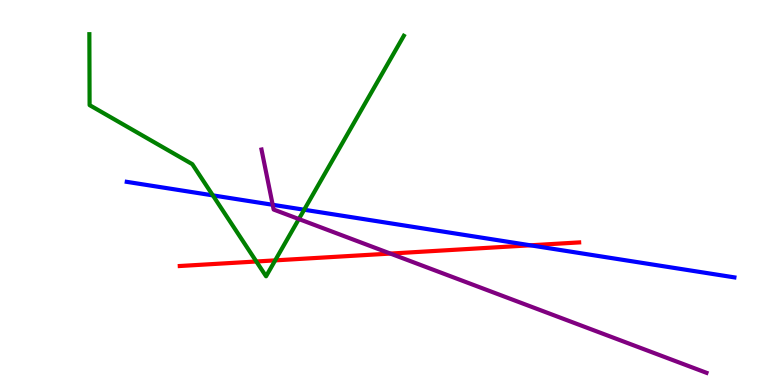[{'lines': ['blue', 'red'], 'intersections': [{'x': 6.84, 'y': 3.63}]}, {'lines': ['green', 'red'], 'intersections': [{'x': 3.31, 'y': 3.21}, {'x': 3.55, 'y': 3.24}]}, {'lines': ['purple', 'red'], 'intersections': [{'x': 5.04, 'y': 3.41}]}, {'lines': ['blue', 'green'], 'intersections': [{'x': 2.75, 'y': 4.93}, {'x': 3.92, 'y': 4.55}]}, {'lines': ['blue', 'purple'], 'intersections': [{'x': 3.52, 'y': 4.68}]}, {'lines': ['green', 'purple'], 'intersections': [{'x': 3.86, 'y': 4.31}]}]